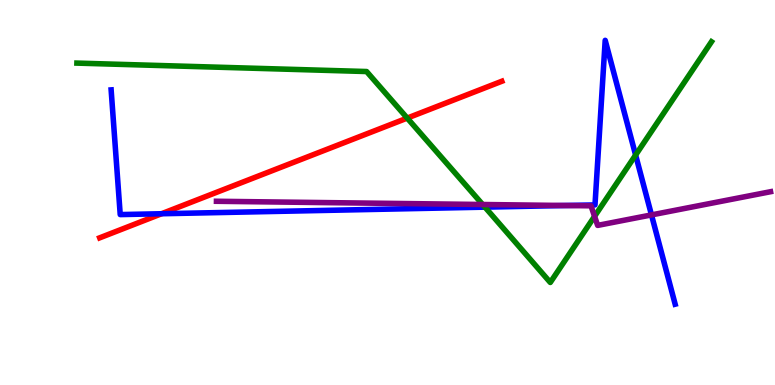[{'lines': ['blue', 'red'], 'intersections': [{'x': 2.08, 'y': 4.45}]}, {'lines': ['green', 'red'], 'intersections': [{'x': 5.25, 'y': 6.93}]}, {'lines': ['purple', 'red'], 'intersections': []}, {'lines': ['blue', 'green'], 'intersections': [{'x': 6.26, 'y': 4.62}, {'x': 8.2, 'y': 5.97}]}, {'lines': ['blue', 'purple'], 'intersections': [{'x': 7.3, 'y': 4.66}, {'x': 8.41, 'y': 4.42}]}, {'lines': ['green', 'purple'], 'intersections': [{'x': 6.23, 'y': 4.69}, {'x': 7.67, 'y': 4.38}]}]